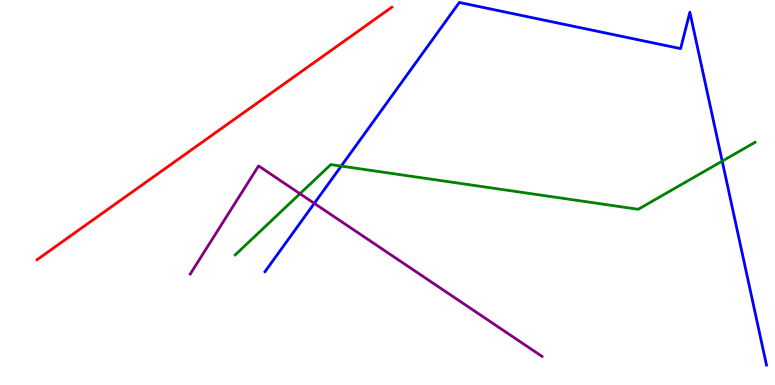[{'lines': ['blue', 'red'], 'intersections': []}, {'lines': ['green', 'red'], 'intersections': []}, {'lines': ['purple', 'red'], 'intersections': []}, {'lines': ['blue', 'green'], 'intersections': [{'x': 4.4, 'y': 5.69}, {'x': 9.32, 'y': 5.81}]}, {'lines': ['blue', 'purple'], 'intersections': [{'x': 4.06, 'y': 4.72}]}, {'lines': ['green', 'purple'], 'intersections': [{'x': 3.87, 'y': 4.97}]}]